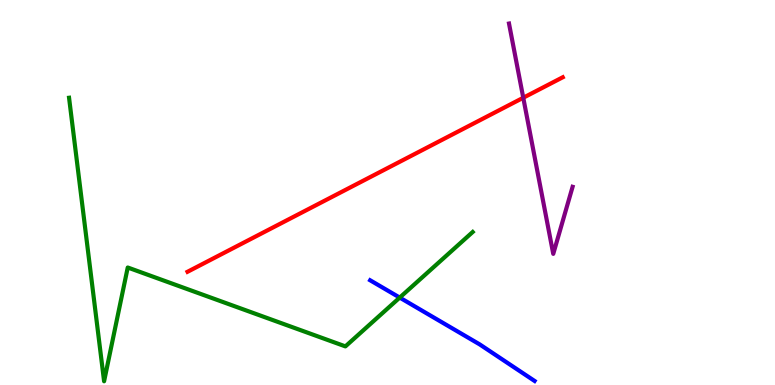[{'lines': ['blue', 'red'], 'intersections': []}, {'lines': ['green', 'red'], 'intersections': []}, {'lines': ['purple', 'red'], 'intersections': [{'x': 6.75, 'y': 7.46}]}, {'lines': ['blue', 'green'], 'intersections': [{'x': 5.16, 'y': 2.27}]}, {'lines': ['blue', 'purple'], 'intersections': []}, {'lines': ['green', 'purple'], 'intersections': []}]